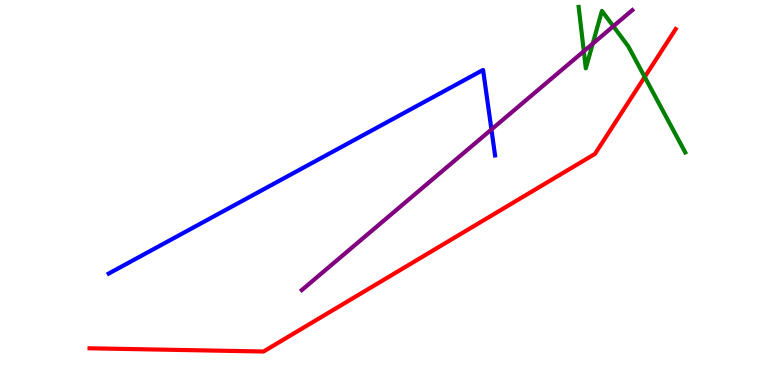[{'lines': ['blue', 'red'], 'intersections': []}, {'lines': ['green', 'red'], 'intersections': [{'x': 8.32, 'y': 8.0}]}, {'lines': ['purple', 'red'], 'intersections': []}, {'lines': ['blue', 'green'], 'intersections': []}, {'lines': ['blue', 'purple'], 'intersections': [{'x': 6.34, 'y': 6.64}]}, {'lines': ['green', 'purple'], 'intersections': [{'x': 7.53, 'y': 8.67}, {'x': 7.65, 'y': 8.87}, {'x': 7.91, 'y': 9.32}]}]